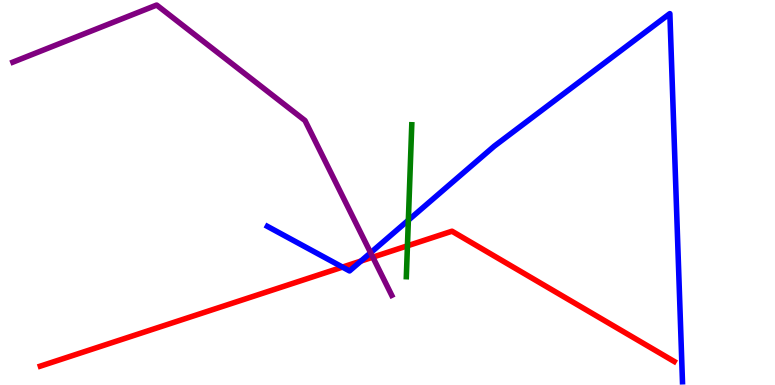[{'lines': ['blue', 'red'], 'intersections': [{'x': 4.42, 'y': 3.06}, {'x': 4.66, 'y': 3.22}]}, {'lines': ['green', 'red'], 'intersections': [{'x': 5.26, 'y': 3.62}]}, {'lines': ['purple', 'red'], 'intersections': [{'x': 4.81, 'y': 3.32}]}, {'lines': ['blue', 'green'], 'intersections': [{'x': 5.27, 'y': 4.28}]}, {'lines': ['blue', 'purple'], 'intersections': [{'x': 4.78, 'y': 3.44}]}, {'lines': ['green', 'purple'], 'intersections': []}]